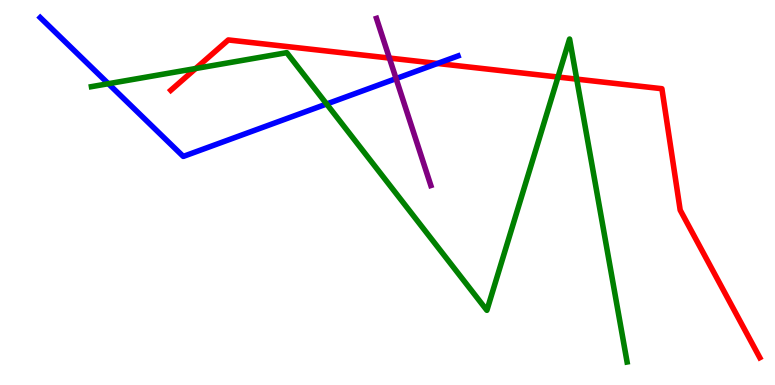[{'lines': ['blue', 'red'], 'intersections': [{'x': 5.64, 'y': 8.35}]}, {'lines': ['green', 'red'], 'intersections': [{'x': 2.52, 'y': 8.22}, {'x': 7.2, 'y': 8.0}, {'x': 7.44, 'y': 7.94}]}, {'lines': ['purple', 'red'], 'intersections': [{'x': 5.02, 'y': 8.49}]}, {'lines': ['blue', 'green'], 'intersections': [{'x': 1.4, 'y': 7.83}, {'x': 4.21, 'y': 7.3}]}, {'lines': ['blue', 'purple'], 'intersections': [{'x': 5.11, 'y': 7.96}]}, {'lines': ['green', 'purple'], 'intersections': []}]